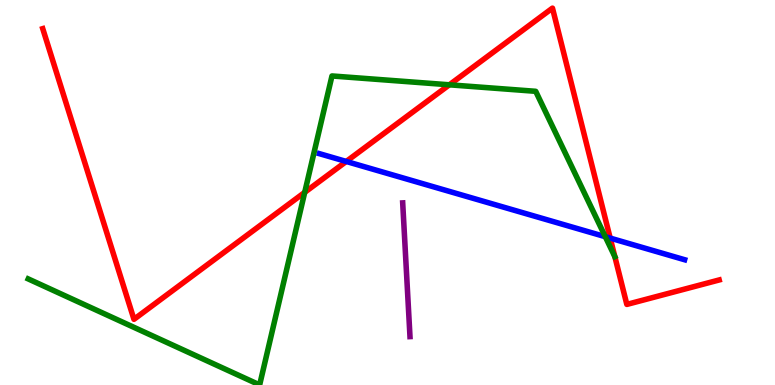[{'lines': ['blue', 'red'], 'intersections': [{'x': 4.47, 'y': 5.81}, {'x': 7.87, 'y': 3.82}]}, {'lines': ['green', 'red'], 'intersections': [{'x': 3.93, 'y': 5.0}, {'x': 5.8, 'y': 7.8}, {'x': 7.93, 'y': 3.33}]}, {'lines': ['purple', 'red'], 'intersections': []}, {'lines': ['blue', 'green'], 'intersections': [{'x': 7.81, 'y': 3.85}]}, {'lines': ['blue', 'purple'], 'intersections': []}, {'lines': ['green', 'purple'], 'intersections': []}]